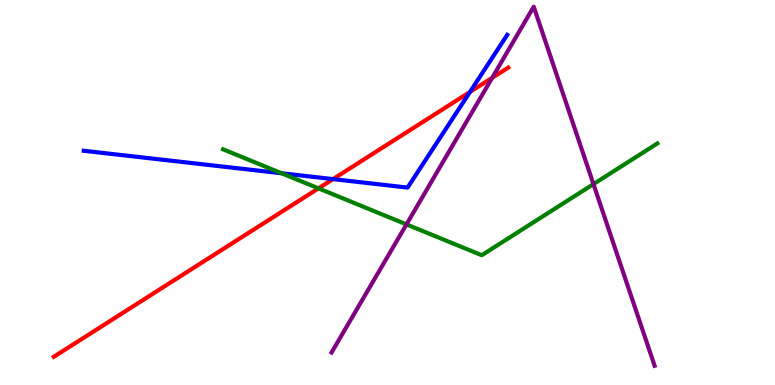[{'lines': ['blue', 'red'], 'intersections': [{'x': 4.3, 'y': 5.35}, {'x': 6.06, 'y': 7.61}]}, {'lines': ['green', 'red'], 'intersections': [{'x': 4.11, 'y': 5.11}]}, {'lines': ['purple', 'red'], 'intersections': [{'x': 6.35, 'y': 7.98}]}, {'lines': ['blue', 'green'], 'intersections': [{'x': 3.63, 'y': 5.5}]}, {'lines': ['blue', 'purple'], 'intersections': []}, {'lines': ['green', 'purple'], 'intersections': [{'x': 5.24, 'y': 4.17}, {'x': 7.66, 'y': 5.22}]}]